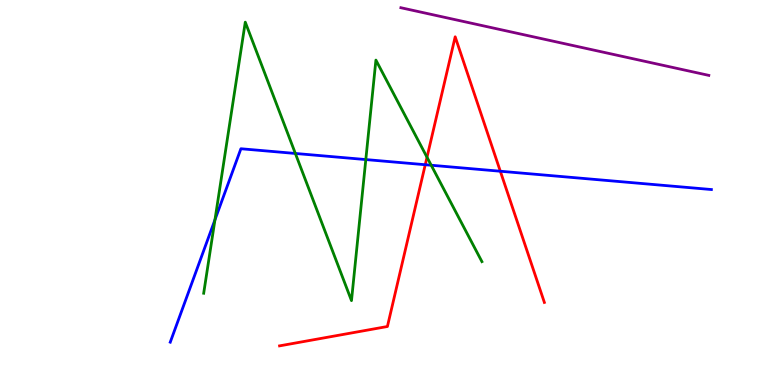[{'lines': ['blue', 'red'], 'intersections': [{'x': 5.49, 'y': 5.72}, {'x': 6.46, 'y': 5.55}]}, {'lines': ['green', 'red'], 'intersections': [{'x': 5.51, 'y': 5.92}]}, {'lines': ['purple', 'red'], 'intersections': []}, {'lines': ['blue', 'green'], 'intersections': [{'x': 2.77, 'y': 4.29}, {'x': 3.81, 'y': 6.01}, {'x': 4.72, 'y': 5.86}, {'x': 5.56, 'y': 5.71}]}, {'lines': ['blue', 'purple'], 'intersections': []}, {'lines': ['green', 'purple'], 'intersections': []}]